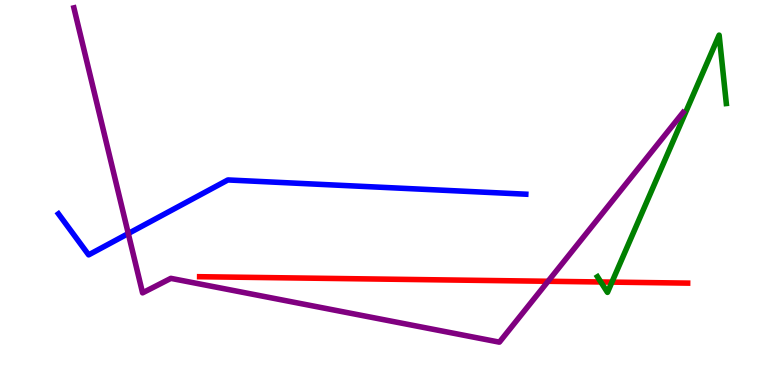[{'lines': ['blue', 'red'], 'intersections': []}, {'lines': ['green', 'red'], 'intersections': [{'x': 7.75, 'y': 2.68}, {'x': 7.9, 'y': 2.67}]}, {'lines': ['purple', 'red'], 'intersections': [{'x': 7.07, 'y': 2.69}]}, {'lines': ['blue', 'green'], 'intersections': []}, {'lines': ['blue', 'purple'], 'intersections': [{'x': 1.66, 'y': 3.93}]}, {'lines': ['green', 'purple'], 'intersections': []}]